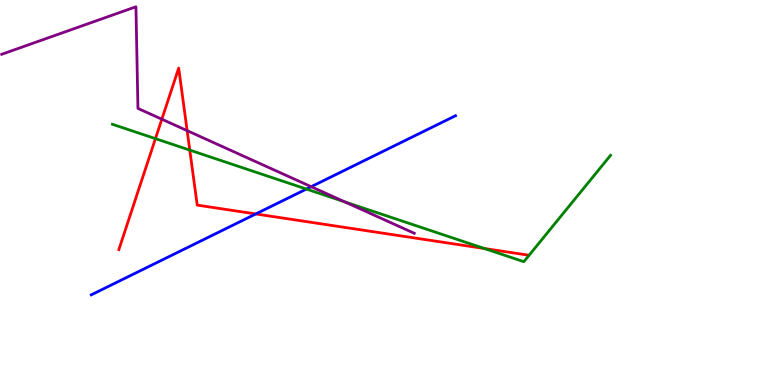[{'lines': ['blue', 'red'], 'intersections': [{'x': 3.3, 'y': 4.44}]}, {'lines': ['green', 'red'], 'intersections': [{'x': 2.01, 'y': 6.4}, {'x': 2.45, 'y': 6.1}, {'x': 6.25, 'y': 3.54}]}, {'lines': ['purple', 'red'], 'intersections': [{'x': 2.09, 'y': 6.9}, {'x': 2.41, 'y': 6.61}]}, {'lines': ['blue', 'green'], 'intersections': [{'x': 3.95, 'y': 5.09}]}, {'lines': ['blue', 'purple'], 'intersections': [{'x': 4.02, 'y': 5.15}]}, {'lines': ['green', 'purple'], 'intersections': [{'x': 4.45, 'y': 4.76}]}]